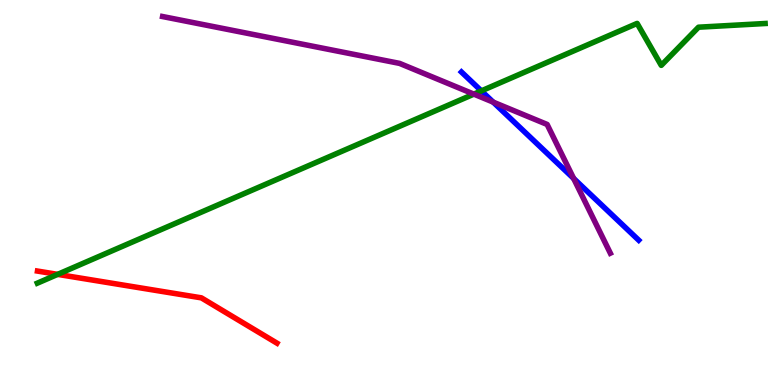[{'lines': ['blue', 'red'], 'intersections': []}, {'lines': ['green', 'red'], 'intersections': [{'x': 0.744, 'y': 2.87}]}, {'lines': ['purple', 'red'], 'intersections': []}, {'lines': ['blue', 'green'], 'intersections': [{'x': 6.21, 'y': 7.64}]}, {'lines': ['blue', 'purple'], 'intersections': [{'x': 6.36, 'y': 7.35}, {'x': 7.4, 'y': 5.36}]}, {'lines': ['green', 'purple'], 'intersections': [{'x': 6.11, 'y': 7.56}]}]